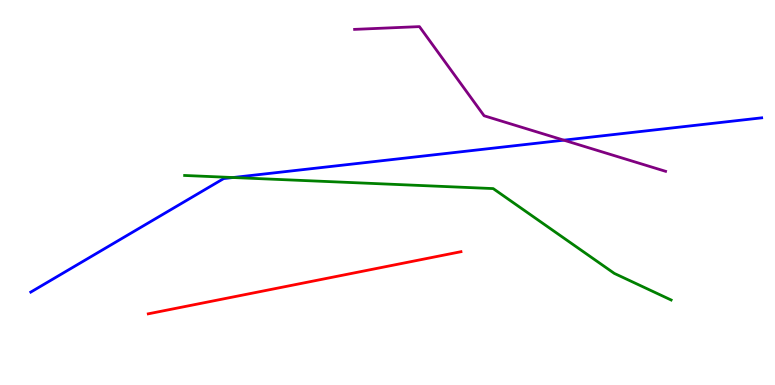[{'lines': ['blue', 'red'], 'intersections': []}, {'lines': ['green', 'red'], 'intersections': []}, {'lines': ['purple', 'red'], 'intersections': []}, {'lines': ['blue', 'green'], 'intersections': [{'x': 3.01, 'y': 5.39}]}, {'lines': ['blue', 'purple'], 'intersections': [{'x': 7.28, 'y': 6.36}]}, {'lines': ['green', 'purple'], 'intersections': []}]